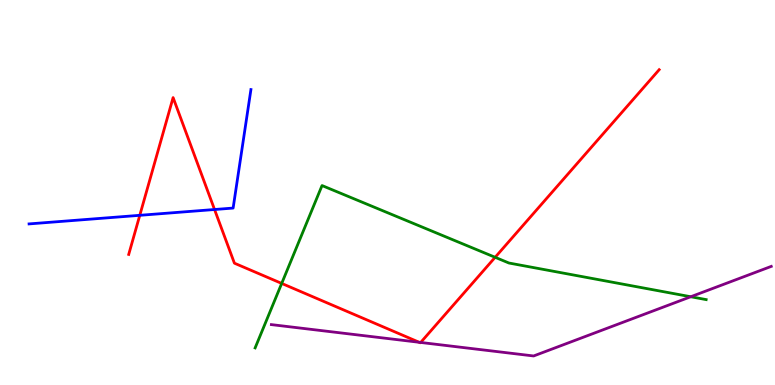[{'lines': ['blue', 'red'], 'intersections': [{'x': 1.8, 'y': 4.41}, {'x': 2.77, 'y': 4.56}]}, {'lines': ['green', 'red'], 'intersections': [{'x': 3.63, 'y': 2.64}, {'x': 6.39, 'y': 3.32}]}, {'lines': ['purple', 'red'], 'intersections': [{'x': 5.41, 'y': 1.11}, {'x': 5.43, 'y': 1.1}]}, {'lines': ['blue', 'green'], 'intersections': []}, {'lines': ['blue', 'purple'], 'intersections': []}, {'lines': ['green', 'purple'], 'intersections': [{'x': 8.91, 'y': 2.29}]}]